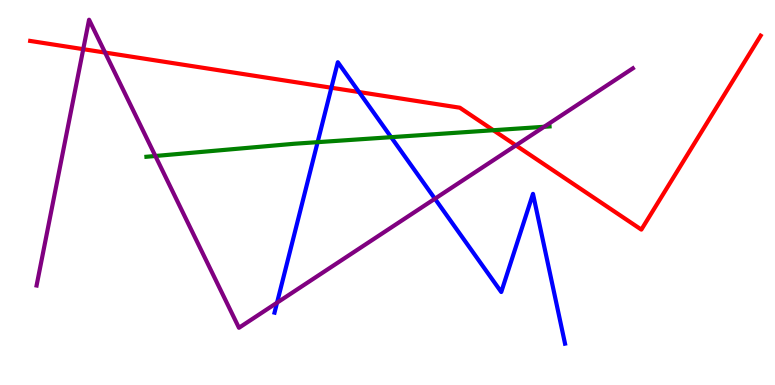[{'lines': ['blue', 'red'], 'intersections': [{'x': 4.28, 'y': 7.72}, {'x': 4.63, 'y': 7.61}]}, {'lines': ['green', 'red'], 'intersections': [{'x': 6.37, 'y': 6.62}]}, {'lines': ['purple', 'red'], 'intersections': [{'x': 1.07, 'y': 8.72}, {'x': 1.36, 'y': 8.63}, {'x': 6.66, 'y': 6.22}]}, {'lines': ['blue', 'green'], 'intersections': [{'x': 4.1, 'y': 6.31}, {'x': 5.05, 'y': 6.44}]}, {'lines': ['blue', 'purple'], 'intersections': [{'x': 3.57, 'y': 2.14}, {'x': 5.61, 'y': 4.84}]}, {'lines': ['green', 'purple'], 'intersections': [{'x': 2.0, 'y': 5.95}, {'x': 7.02, 'y': 6.71}]}]